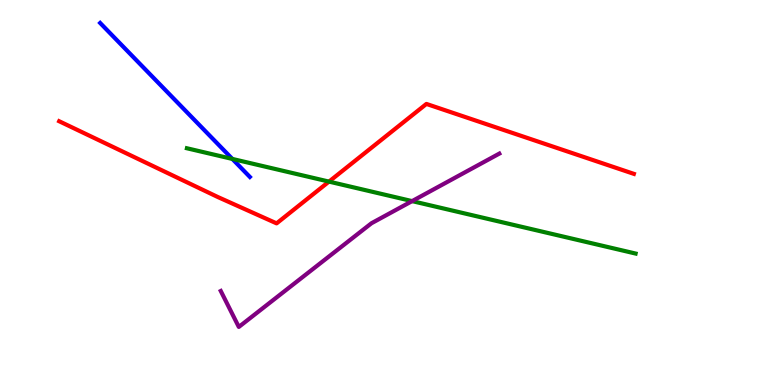[{'lines': ['blue', 'red'], 'intersections': []}, {'lines': ['green', 'red'], 'intersections': [{'x': 4.25, 'y': 5.28}]}, {'lines': ['purple', 'red'], 'intersections': []}, {'lines': ['blue', 'green'], 'intersections': [{'x': 3.0, 'y': 5.87}]}, {'lines': ['blue', 'purple'], 'intersections': []}, {'lines': ['green', 'purple'], 'intersections': [{'x': 5.32, 'y': 4.78}]}]